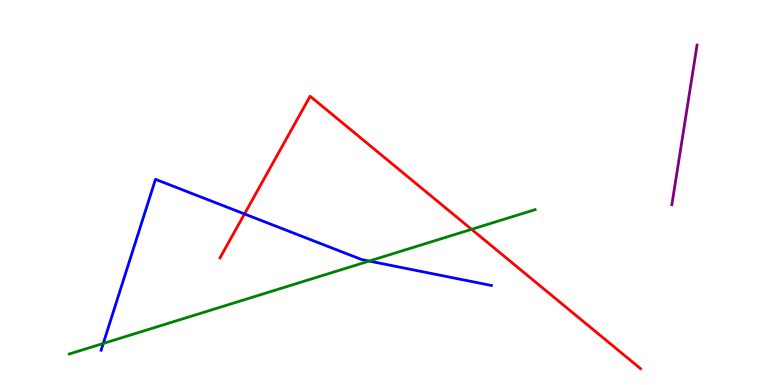[{'lines': ['blue', 'red'], 'intersections': [{'x': 3.15, 'y': 4.44}]}, {'lines': ['green', 'red'], 'intersections': [{'x': 6.08, 'y': 4.04}]}, {'lines': ['purple', 'red'], 'intersections': []}, {'lines': ['blue', 'green'], 'intersections': [{'x': 1.33, 'y': 1.08}, {'x': 4.76, 'y': 3.22}]}, {'lines': ['blue', 'purple'], 'intersections': []}, {'lines': ['green', 'purple'], 'intersections': []}]